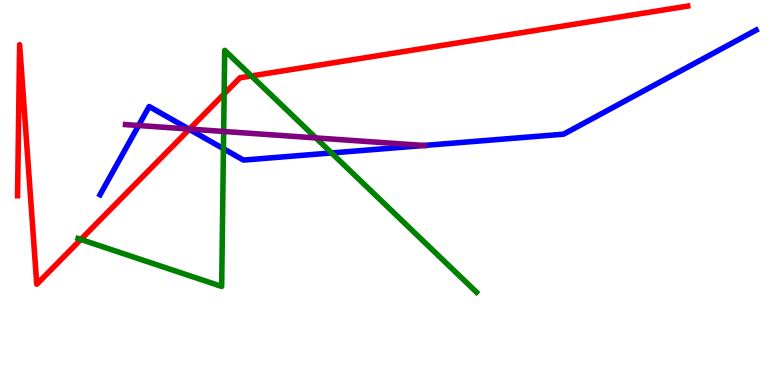[{'lines': ['blue', 'red'], 'intersections': [{'x': 2.44, 'y': 6.64}]}, {'lines': ['green', 'red'], 'intersections': [{'x': 1.04, 'y': 3.78}, {'x': 2.89, 'y': 7.56}, {'x': 3.24, 'y': 8.03}]}, {'lines': ['purple', 'red'], 'intersections': [{'x': 2.45, 'y': 6.65}]}, {'lines': ['blue', 'green'], 'intersections': [{'x': 2.88, 'y': 6.14}, {'x': 4.28, 'y': 6.03}]}, {'lines': ['blue', 'purple'], 'intersections': [{'x': 1.79, 'y': 6.74}, {'x': 2.44, 'y': 6.65}, {'x': 5.47, 'y': 6.22}]}, {'lines': ['green', 'purple'], 'intersections': [{'x': 2.89, 'y': 6.59}, {'x': 4.08, 'y': 6.42}]}]